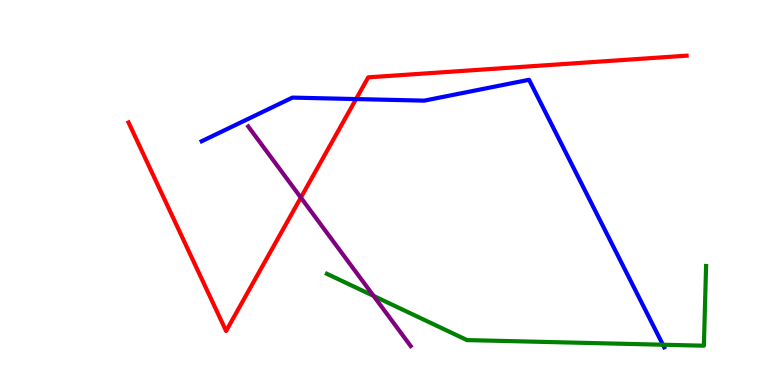[{'lines': ['blue', 'red'], 'intersections': [{'x': 4.59, 'y': 7.43}]}, {'lines': ['green', 'red'], 'intersections': []}, {'lines': ['purple', 'red'], 'intersections': [{'x': 3.88, 'y': 4.87}]}, {'lines': ['blue', 'green'], 'intersections': [{'x': 8.55, 'y': 1.05}]}, {'lines': ['blue', 'purple'], 'intersections': []}, {'lines': ['green', 'purple'], 'intersections': [{'x': 4.82, 'y': 2.31}]}]